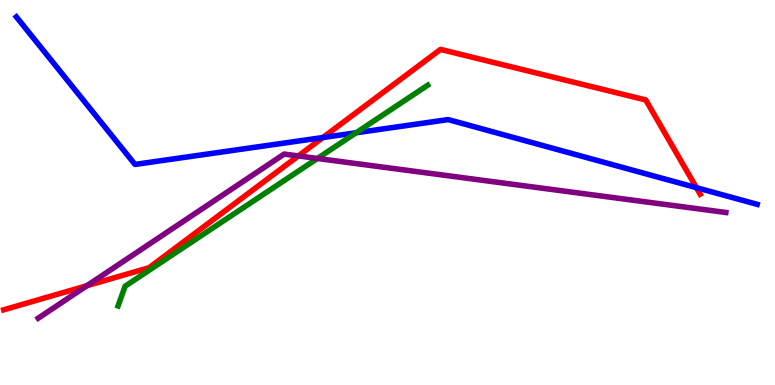[{'lines': ['blue', 'red'], 'intersections': [{'x': 4.17, 'y': 6.43}, {'x': 8.99, 'y': 5.13}]}, {'lines': ['green', 'red'], 'intersections': []}, {'lines': ['purple', 'red'], 'intersections': [{'x': 1.12, 'y': 2.58}, {'x': 3.85, 'y': 5.95}]}, {'lines': ['blue', 'green'], 'intersections': [{'x': 4.6, 'y': 6.55}]}, {'lines': ['blue', 'purple'], 'intersections': []}, {'lines': ['green', 'purple'], 'intersections': [{'x': 4.1, 'y': 5.88}]}]